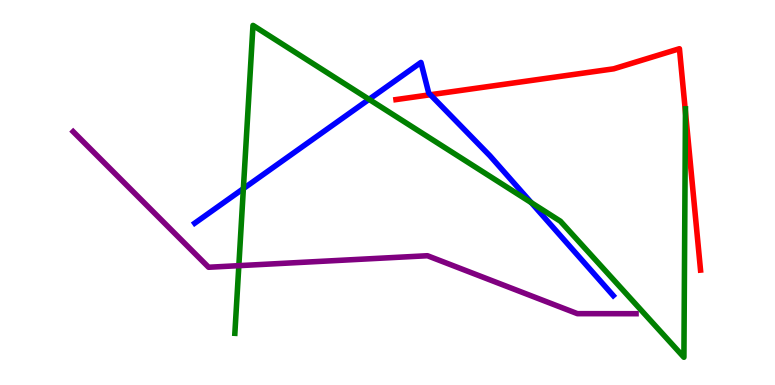[{'lines': ['blue', 'red'], 'intersections': [{'x': 5.55, 'y': 7.54}]}, {'lines': ['green', 'red'], 'intersections': [{'x': 8.84, 'y': 7.09}]}, {'lines': ['purple', 'red'], 'intersections': []}, {'lines': ['blue', 'green'], 'intersections': [{'x': 3.14, 'y': 5.1}, {'x': 4.76, 'y': 7.42}, {'x': 6.85, 'y': 4.74}]}, {'lines': ['blue', 'purple'], 'intersections': []}, {'lines': ['green', 'purple'], 'intersections': [{'x': 3.08, 'y': 3.1}]}]